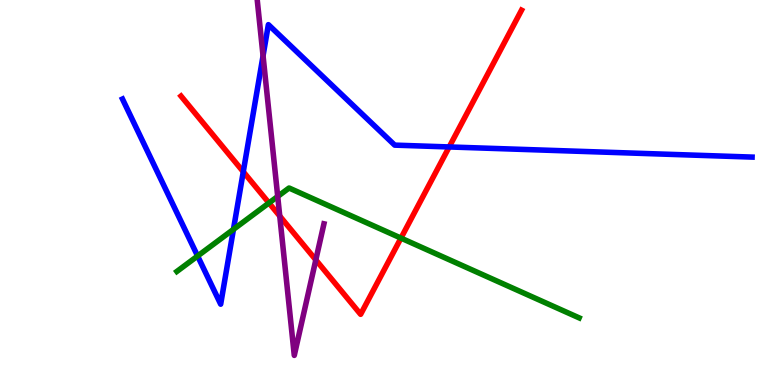[{'lines': ['blue', 'red'], 'intersections': [{'x': 3.14, 'y': 5.54}, {'x': 5.8, 'y': 6.18}]}, {'lines': ['green', 'red'], 'intersections': [{'x': 3.47, 'y': 4.73}, {'x': 5.17, 'y': 3.82}]}, {'lines': ['purple', 'red'], 'intersections': [{'x': 3.61, 'y': 4.39}, {'x': 4.08, 'y': 3.25}]}, {'lines': ['blue', 'green'], 'intersections': [{'x': 2.55, 'y': 3.35}, {'x': 3.01, 'y': 4.04}]}, {'lines': ['blue', 'purple'], 'intersections': [{'x': 3.39, 'y': 8.55}]}, {'lines': ['green', 'purple'], 'intersections': [{'x': 3.58, 'y': 4.9}]}]